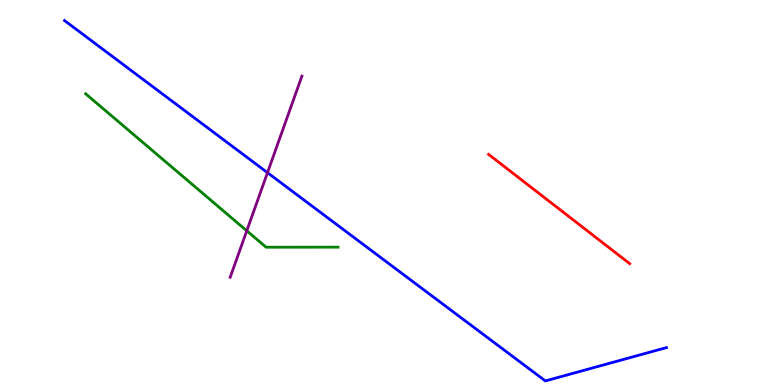[{'lines': ['blue', 'red'], 'intersections': []}, {'lines': ['green', 'red'], 'intersections': []}, {'lines': ['purple', 'red'], 'intersections': []}, {'lines': ['blue', 'green'], 'intersections': []}, {'lines': ['blue', 'purple'], 'intersections': [{'x': 3.45, 'y': 5.52}]}, {'lines': ['green', 'purple'], 'intersections': [{'x': 3.18, 'y': 4.01}]}]